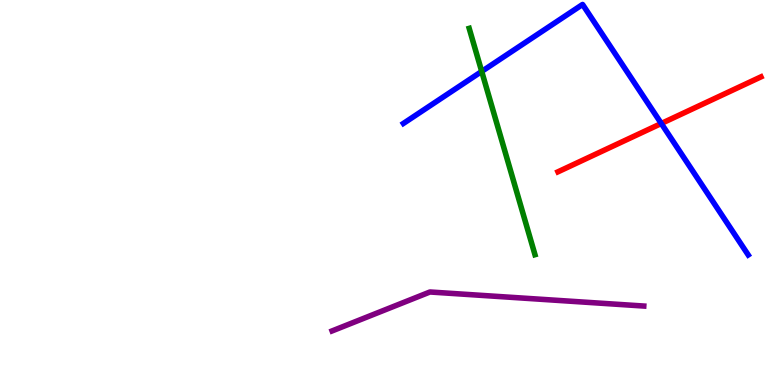[{'lines': ['blue', 'red'], 'intersections': [{'x': 8.53, 'y': 6.79}]}, {'lines': ['green', 'red'], 'intersections': []}, {'lines': ['purple', 'red'], 'intersections': []}, {'lines': ['blue', 'green'], 'intersections': [{'x': 6.22, 'y': 8.14}]}, {'lines': ['blue', 'purple'], 'intersections': []}, {'lines': ['green', 'purple'], 'intersections': []}]